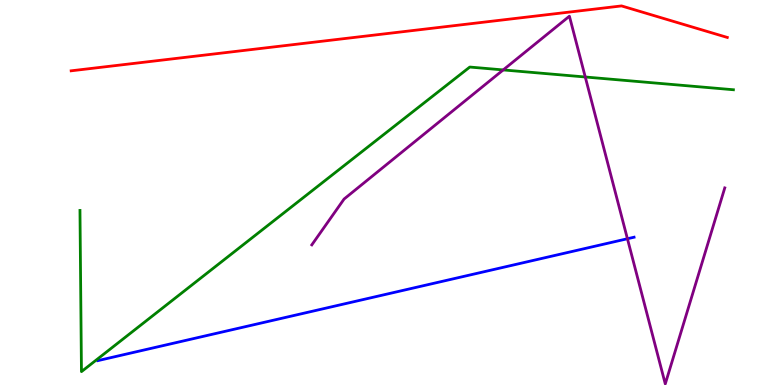[{'lines': ['blue', 'red'], 'intersections': []}, {'lines': ['green', 'red'], 'intersections': []}, {'lines': ['purple', 'red'], 'intersections': []}, {'lines': ['blue', 'green'], 'intersections': []}, {'lines': ['blue', 'purple'], 'intersections': [{'x': 8.1, 'y': 3.8}]}, {'lines': ['green', 'purple'], 'intersections': [{'x': 6.49, 'y': 8.18}, {'x': 7.55, 'y': 8.0}]}]